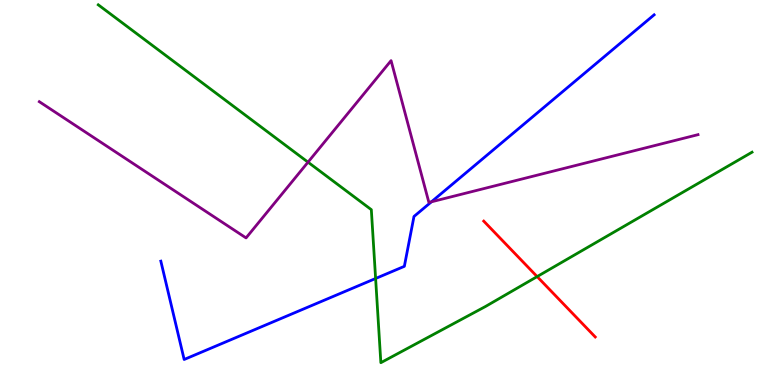[{'lines': ['blue', 'red'], 'intersections': []}, {'lines': ['green', 'red'], 'intersections': [{'x': 6.93, 'y': 2.82}]}, {'lines': ['purple', 'red'], 'intersections': []}, {'lines': ['blue', 'green'], 'intersections': [{'x': 4.85, 'y': 2.77}]}, {'lines': ['blue', 'purple'], 'intersections': [{'x': 5.57, 'y': 4.76}]}, {'lines': ['green', 'purple'], 'intersections': [{'x': 3.97, 'y': 5.79}]}]